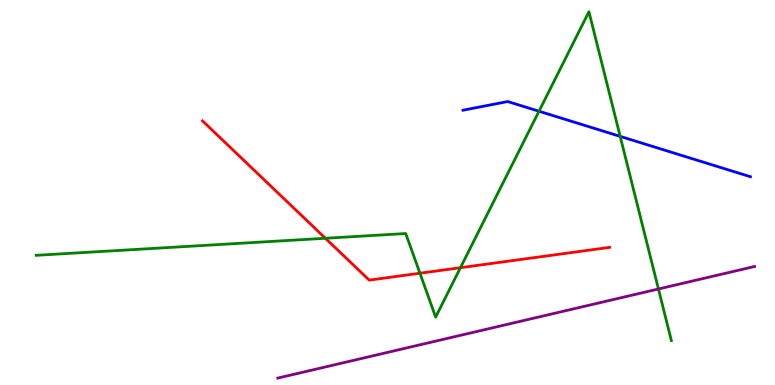[{'lines': ['blue', 'red'], 'intersections': []}, {'lines': ['green', 'red'], 'intersections': [{'x': 4.2, 'y': 3.81}, {'x': 5.42, 'y': 2.9}, {'x': 5.94, 'y': 3.05}]}, {'lines': ['purple', 'red'], 'intersections': []}, {'lines': ['blue', 'green'], 'intersections': [{'x': 6.95, 'y': 7.11}, {'x': 8.0, 'y': 6.46}]}, {'lines': ['blue', 'purple'], 'intersections': []}, {'lines': ['green', 'purple'], 'intersections': [{'x': 8.5, 'y': 2.49}]}]